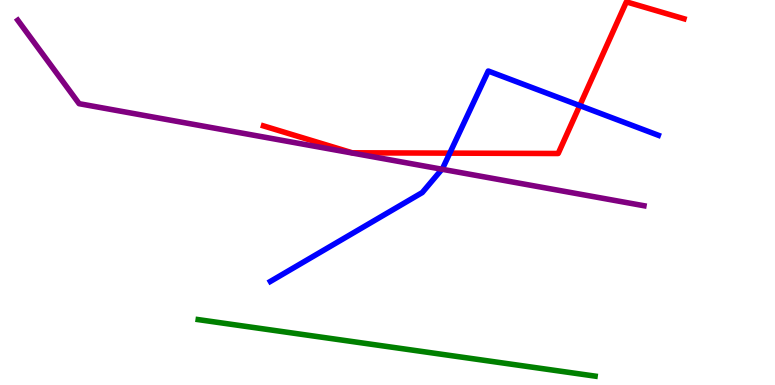[{'lines': ['blue', 'red'], 'intersections': [{'x': 5.8, 'y': 6.02}, {'x': 7.48, 'y': 7.26}]}, {'lines': ['green', 'red'], 'intersections': []}, {'lines': ['purple', 'red'], 'intersections': []}, {'lines': ['blue', 'green'], 'intersections': []}, {'lines': ['blue', 'purple'], 'intersections': [{'x': 5.7, 'y': 5.6}]}, {'lines': ['green', 'purple'], 'intersections': []}]